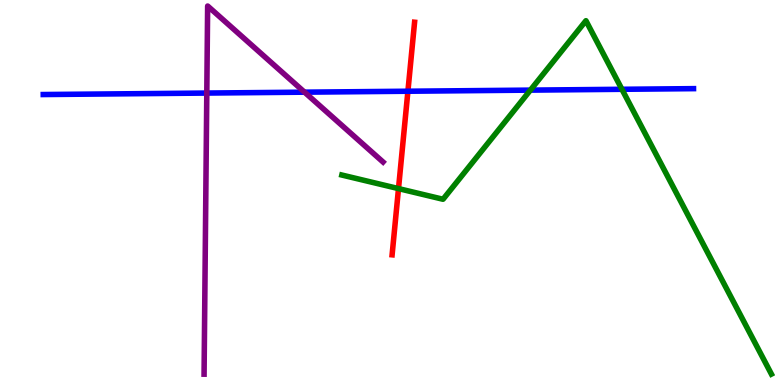[{'lines': ['blue', 'red'], 'intersections': [{'x': 5.26, 'y': 7.63}]}, {'lines': ['green', 'red'], 'intersections': [{'x': 5.14, 'y': 5.1}]}, {'lines': ['purple', 'red'], 'intersections': []}, {'lines': ['blue', 'green'], 'intersections': [{'x': 6.84, 'y': 7.66}, {'x': 8.02, 'y': 7.68}]}, {'lines': ['blue', 'purple'], 'intersections': [{'x': 2.67, 'y': 7.58}, {'x': 3.93, 'y': 7.61}]}, {'lines': ['green', 'purple'], 'intersections': []}]